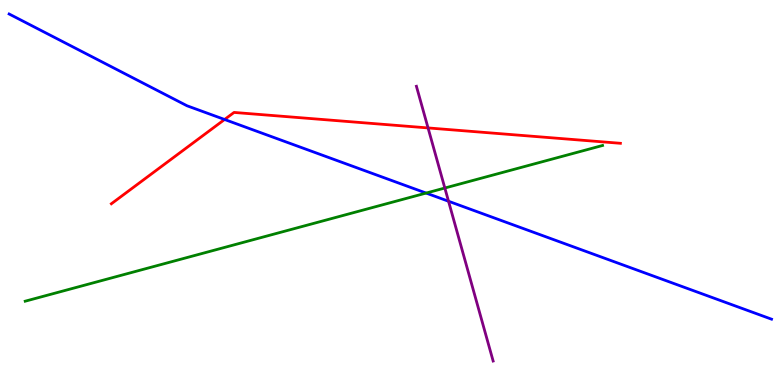[{'lines': ['blue', 'red'], 'intersections': [{'x': 2.9, 'y': 6.9}]}, {'lines': ['green', 'red'], 'intersections': []}, {'lines': ['purple', 'red'], 'intersections': [{'x': 5.52, 'y': 6.68}]}, {'lines': ['blue', 'green'], 'intersections': [{'x': 5.5, 'y': 4.99}]}, {'lines': ['blue', 'purple'], 'intersections': [{'x': 5.79, 'y': 4.77}]}, {'lines': ['green', 'purple'], 'intersections': [{'x': 5.74, 'y': 5.12}]}]